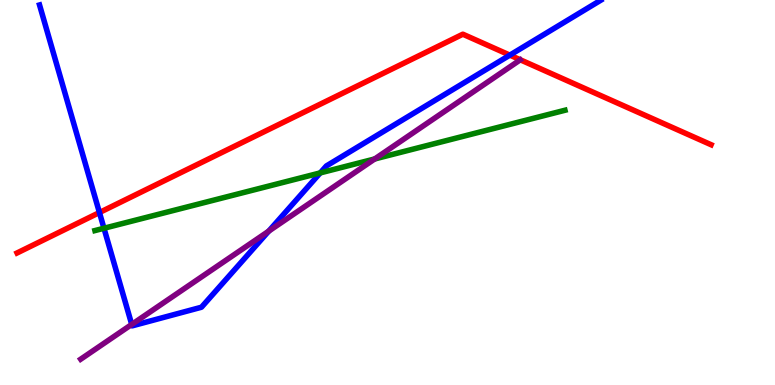[{'lines': ['blue', 'red'], 'intersections': [{'x': 1.28, 'y': 4.48}, {'x': 6.58, 'y': 8.57}]}, {'lines': ['green', 'red'], 'intersections': []}, {'lines': ['purple', 'red'], 'intersections': []}, {'lines': ['blue', 'green'], 'intersections': [{'x': 1.34, 'y': 4.07}, {'x': 4.13, 'y': 5.51}]}, {'lines': ['blue', 'purple'], 'intersections': [{'x': 1.7, 'y': 1.57}, {'x': 3.47, 'y': 4.0}]}, {'lines': ['green', 'purple'], 'intersections': [{'x': 4.83, 'y': 5.87}]}]